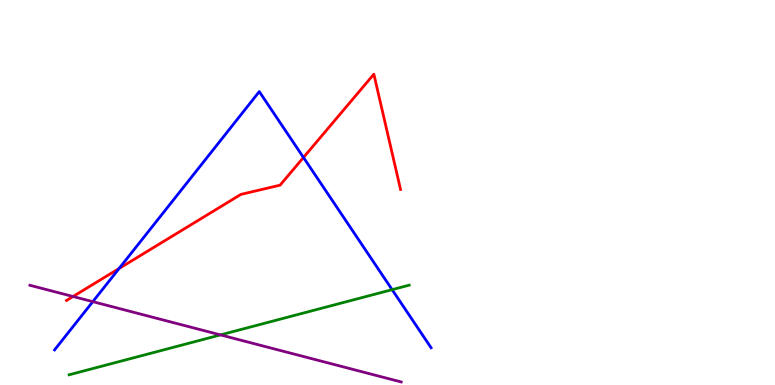[{'lines': ['blue', 'red'], 'intersections': [{'x': 1.54, 'y': 3.03}, {'x': 3.92, 'y': 5.91}]}, {'lines': ['green', 'red'], 'intersections': []}, {'lines': ['purple', 'red'], 'intersections': [{'x': 0.942, 'y': 2.3}]}, {'lines': ['blue', 'green'], 'intersections': [{'x': 5.06, 'y': 2.48}]}, {'lines': ['blue', 'purple'], 'intersections': [{'x': 1.2, 'y': 2.16}]}, {'lines': ['green', 'purple'], 'intersections': [{'x': 2.84, 'y': 1.3}]}]